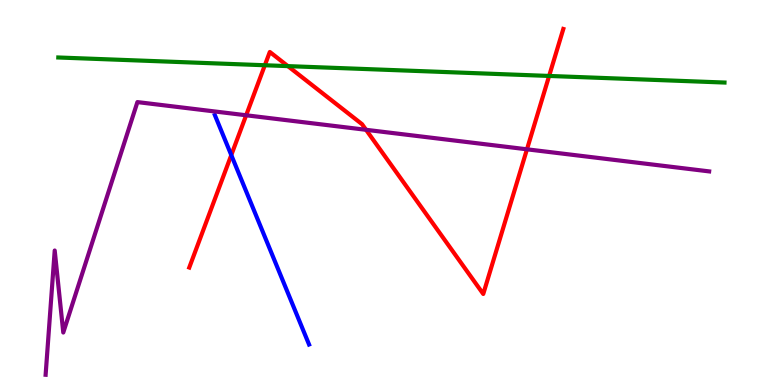[{'lines': ['blue', 'red'], 'intersections': [{'x': 2.98, 'y': 5.97}]}, {'lines': ['green', 'red'], 'intersections': [{'x': 3.42, 'y': 8.31}, {'x': 3.71, 'y': 8.28}, {'x': 7.09, 'y': 8.03}]}, {'lines': ['purple', 'red'], 'intersections': [{'x': 3.18, 'y': 7.01}, {'x': 4.72, 'y': 6.63}, {'x': 6.8, 'y': 6.12}]}, {'lines': ['blue', 'green'], 'intersections': []}, {'lines': ['blue', 'purple'], 'intersections': []}, {'lines': ['green', 'purple'], 'intersections': []}]